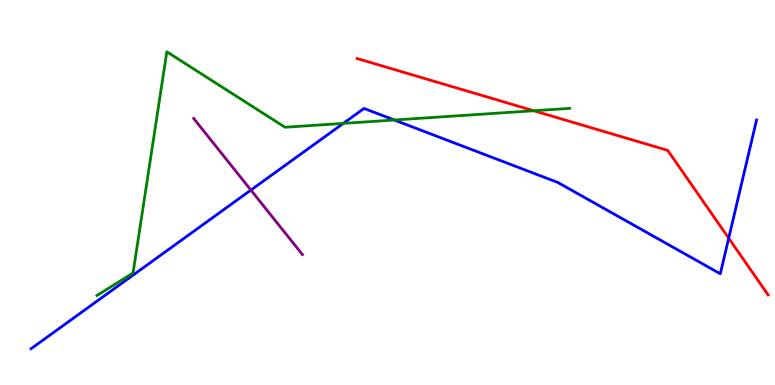[{'lines': ['blue', 'red'], 'intersections': [{'x': 9.4, 'y': 3.81}]}, {'lines': ['green', 'red'], 'intersections': [{'x': 6.89, 'y': 7.12}]}, {'lines': ['purple', 'red'], 'intersections': []}, {'lines': ['blue', 'green'], 'intersections': [{'x': 4.43, 'y': 6.8}, {'x': 5.09, 'y': 6.88}]}, {'lines': ['blue', 'purple'], 'intersections': [{'x': 3.24, 'y': 5.06}]}, {'lines': ['green', 'purple'], 'intersections': []}]